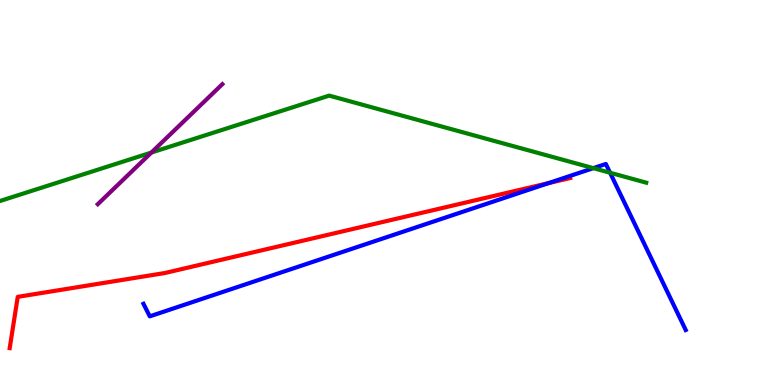[{'lines': ['blue', 'red'], 'intersections': [{'x': 7.08, 'y': 5.24}]}, {'lines': ['green', 'red'], 'intersections': []}, {'lines': ['purple', 'red'], 'intersections': []}, {'lines': ['blue', 'green'], 'intersections': [{'x': 7.66, 'y': 5.63}, {'x': 7.87, 'y': 5.51}]}, {'lines': ['blue', 'purple'], 'intersections': []}, {'lines': ['green', 'purple'], 'intersections': [{'x': 1.95, 'y': 6.04}]}]